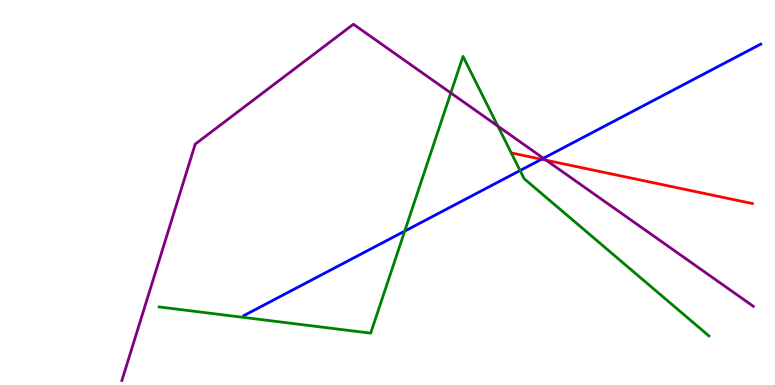[{'lines': ['blue', 'red'], 'intersections': [{'x': 6.99, 'y': 5.86}]}, {'lines': ['green', 'red'], 'intersections': []}, {'lines': ['purple', 'red'], 'intersections': [{'x': 7.05, 'y': 5.84}]}, {'lines': ['blue', 'green'], 'intersections': [{'x': 5.22, 'y': 4.0}, {'x': 6.71, 'y': 5.57}]}, {'lines': ['blue', 'purple'], 'intersections': [{'x': 7.01, 'y': 5.89}]}, {'lines': ['green', 'purple'], 'intersections': [{'x': 5.82, 'y': 7.59}, {'x': 6.42, 'y': 6.72}]}]